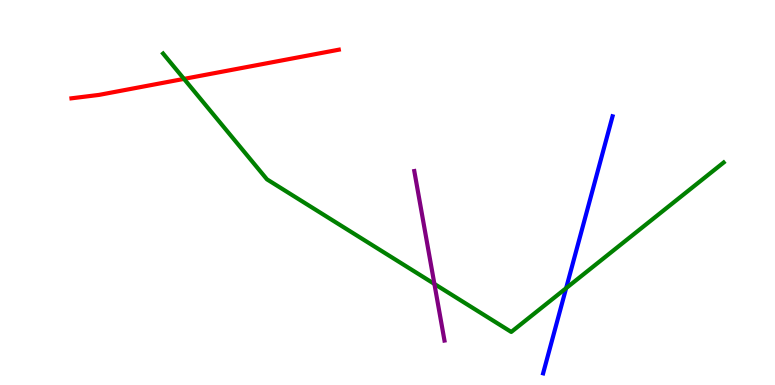[{'lines': ['blue', 'red'], 'intersections': []}, {'lines': ['green', 'red'], 'intersections': [{'x': 2.37, 'y': 7.95}]}, {'lines': ['purple', 'red'], 'intersections': []}, {'lines': ['blue', 'green'], 'intersections': [{'x': 7.3, 'y': 2.52}]}, {'lines': ['blue', 'purple'], 'intersections': []}, {'lines': ['green', 'purple'], 'intersections': [{'x': 5.61, 'y': 2.62}]}]